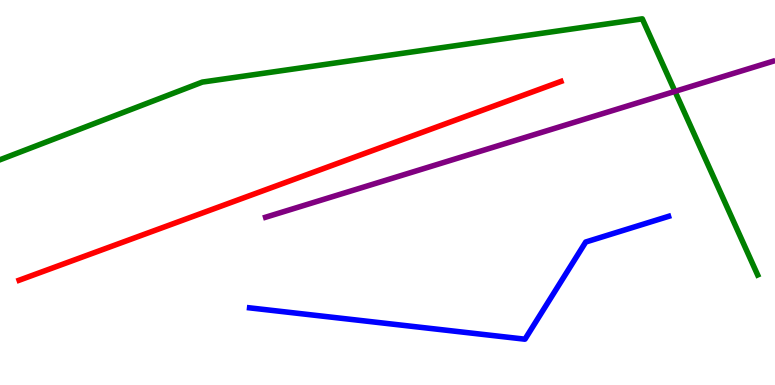[{'lines': ['blue', 'red'], 'intersections': []}, {'lines': ['green', 'red'], 'intersections': []}, {'lines': ['purple', 'red'], 'intersections': []}, {'lines': ['blue', 'green'], 'intersections': []}, {'lines': ['blue', 'purple'], 'intersections': []}, {'lines': ['green', 'purple'], 'intersections': [{'x': 8.71, 'y': 7.63}]}]